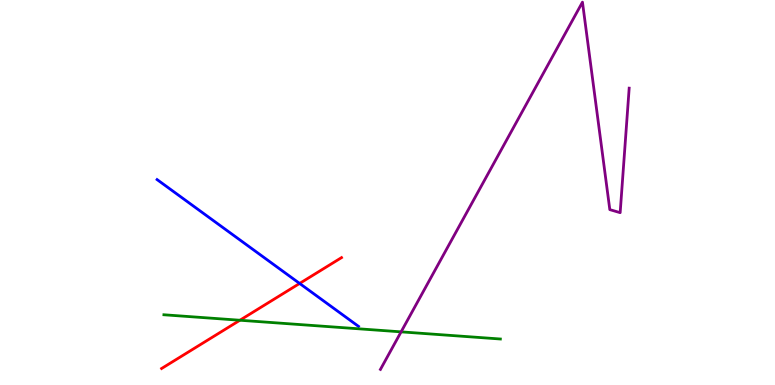[{'lines': ['blue', 'red'], 'intersections': [{'x': 3.87, 'y': 2.64}]}, {'lines': ['green', 'red'], 'intersections': [{'x': 3.1, 'y': 1.68}]}, {'lines': ['purple', 'red'], 'intersections': []}, {'lines': ['blue', 'green'], 'intersections': []}, {'lines': ['blue', 'purple'], 'intersections': []}, {'lines': ['green', 'purple'], 'intersections': [{'x': 5.18, 'y': 1.38}]}]